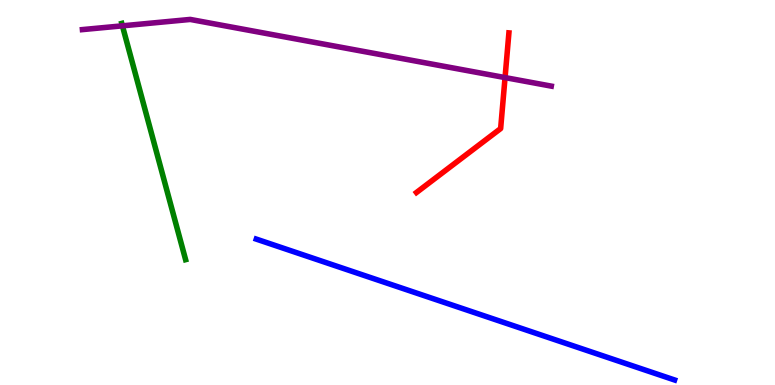[{'lines': ['blue', 'red'], 'intersections': []}, {'lines': ['green', 'red'], 'intersections': []}, {'lines': ['purple', 'red'], 'intersections': [{'x': 6.52, 'y': 7.98}]}, {'lines': ['blue', 'green'], 'intersections': []}, {'lines': ['blue', 'purple'], 'intersections': []}, {'lines': ['green', 'purple'], 'intersections': [{'x': 1.58, 'y': 9.33}]}]